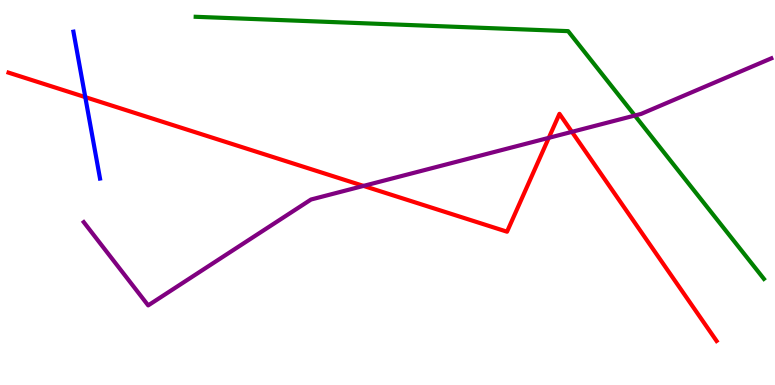[{'lines': ['blue', 'red'], 'intersections': [{'x': 1.1, 'y': 7.48}]}, {'lines': ['green', 'red'], 'intersections': []}, {'lines': ['purple', 'red'], 'intersections': [{'x': 4.69, 'y': 5.17}, {'x': 7.08, 'y': 6.42}, {'x': 7.38, 'y': 6.58}]}, {'lines': ['blue', 'green'], 'intersections': []}, {'lines': ['blue', 'purple'], 'intersections': []}, {'lines': ['green', 'purple'], 'intersections': [{'x': 8.19, 'y': 7.0}]}]